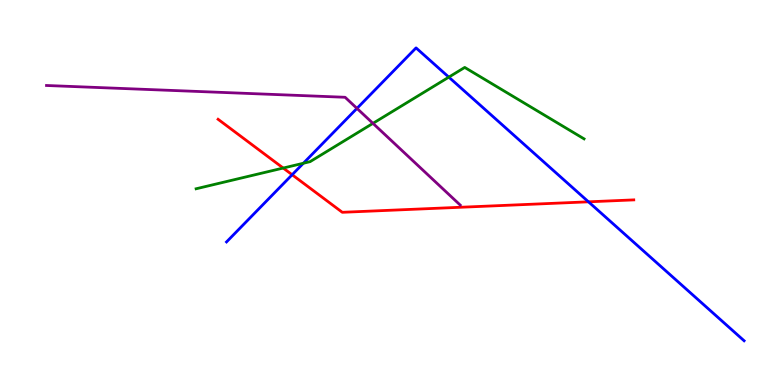[{'lines': ['blue', 'red'], 'intersections': [{'x': 3.77, 'y': 5.46}, {'x': 7.59, 'y': 4.76}]}, {'lines': ['green', 'red'], 'intersections': [{'x': 3.65, 'y': 5.64}]}, {'lines': ['purple', 'red'], 'intersections': []}, {'lines': ['blue', 'green'], 'intersections': [{'x': 3.91, 'y': 5.76}, {'x': 5.79, 'y': 8.0}]}, {'lines': ['blue', 'purple'], 'intersections': [{'x': 4.61, 'y': 7.18}]}, {'lines': ['green', 'purple'], 'intersections': [{'x': 4.81, 'y': 6.8}]}]